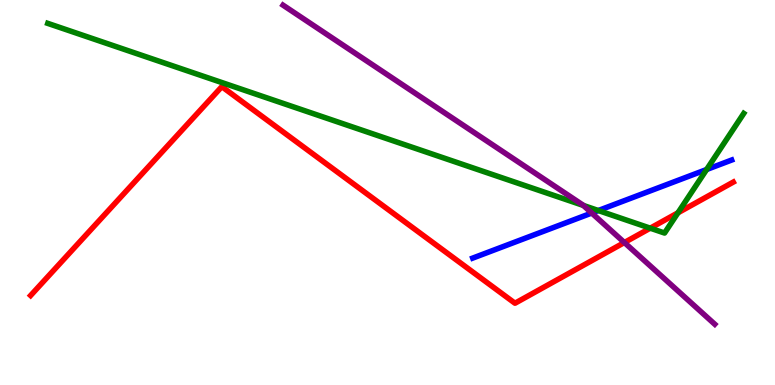[{'lines': ['blue', 'red'], 'intersections': []}, {'lines': ['green', 'red'], 'intersections': [{'x': 8.39, 'y': 4.07}, {'x': 8.75, 'y': 4.47}]}, {'lines': ['purple', 'red'], 'intersections': [{'x': 8.06, 'y': 3.7}]}, {'lines': ['blue', 'green'], 'intersections': [{'x': 7.72, 'y': 4.53}, {'x': 9.12, 'y': 5.6}]}, {'lines': ['blue', 'purple'], 'intersections': [{'x': 7.64, 'y': 4.47}]}, {'lines': ['green', 'purple'], 'intersections': [{'x': 7.53, 'y': 4.66}]}]